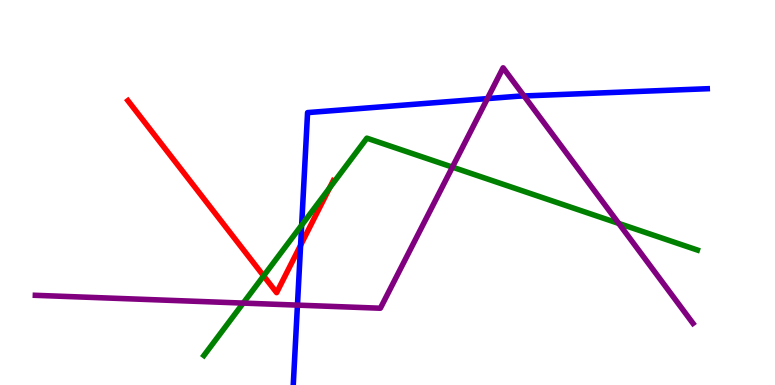[{'lines': ['blue', 'red'], 'intersections': [{'x': 3.88, 'y': 3.63}]}, {'lines': ['green', 'red'], 'intersections': [{'x': 3.4, 'y': 2.83}, {'x': 4.25, 'y': 5.12}]}, {'lines': ['purple', 'red'], 'intersections': []}, {'lines': ['blue', 'green'], 'intersections': [{'x': 3.89, 'y': 4.15}]}, {'lines': ['blue', 'purple'], 'intersections': [{'x': 3.84, 'y': 2.07}, {'x': 6.29, 'y': 7.44}, {'x': 6.76, 'y': 7.51}]}, {'lines': ['green', 'purple'], 'intersections': [{'x': 3.14, 'y': 2.13}, {'x': 5.84, 'y': 5.66}, {'x': 7.98, 'y': 4.2}]}]